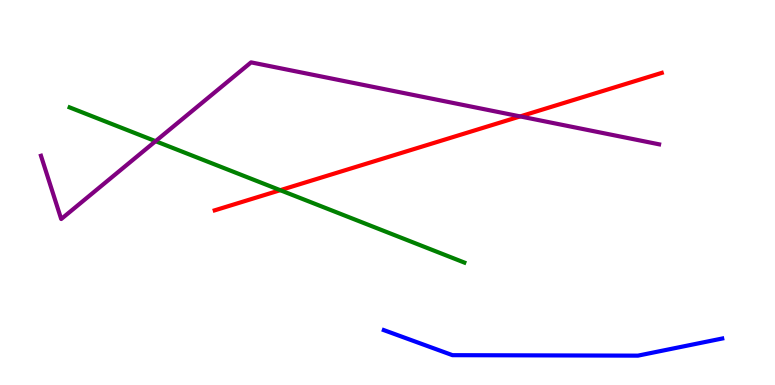[{'lines': ['blue', 'red'], 'intersections': []}, {'lines': ['green', 'red'], 'intersections': [{'x': 3.62, 'y': 5.06}]}, {'lines': ['purple', 'red'], 'intersections': [{'x': 6.71, 'y': 6.98}]}, {'lines': ['blue', 'green'], 'intersections': []}, {'lines': ['blue', 'purple'], 'intersections': []}, {'lines': ['green', 'purple'], 'intersections': [{'x': 2.01, 'y': 6.33}]}]